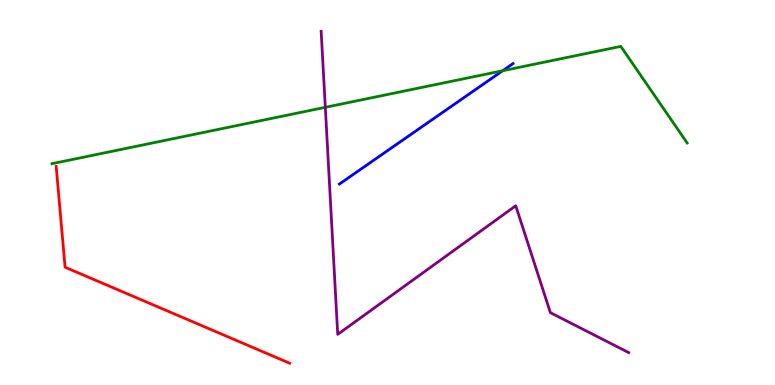[{'lines': ['blue', 'red'], 'intersections': []}, {'lines': ['green', 'red'], 'intersections': []}, {'lines': ['purple', 'red'], 'intersections': []}, {'lines': ['blue', 'green'], 'intersections': [{'x': 6.49, 'y': 8.16}]}, {'lines': ['blue', 'purple'], 'intersections': []}, {'lines': ['green', 'purple'], 'intersections': [{'x': 4.2, 'y': 7.21}]}]